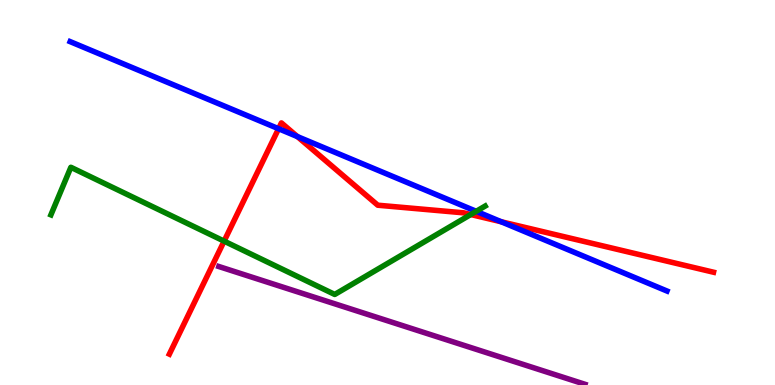[{'lines': ['blue', 'red'], 'intersections': [{'x': 3.59, 'y': 6.66}, {'x': 3.84, 'y': 6.45}, {'x': 6.47, 'y': 4.24}]}, {'lines': ['green', 'red'], 'intersections': [{'x': 2.89, 'y': 3.74}, {'x': 6.07, 'y': 4.43}]}, {'lines': ['purple', 'red'], 'intersections': []}, {'lines': ['blue', 'green'], 'intersections': [{'x': 6.14, 'y': 4.51}]}, {'lines': ['blue', 'purple'], 'intersections': []}, {'lines': ['green', 'purple'], 'intersections': []}]